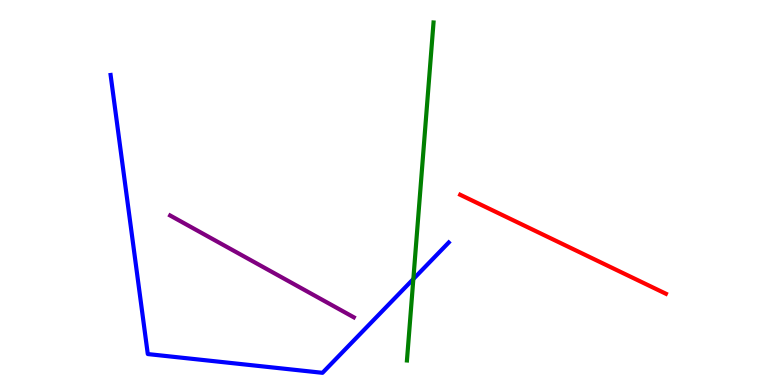[{'lines': ['blue', 'red'], 'intersections': []}, {'lines': ['green', 'red'], 'intersections': []}, {'lines': ['purple', 'red'], 'intersections': []}, {'lines': ['blue', 'green'], 'intersections': [{'x': 5.33, 'y': 2.75}]}, {'lines': ['blue', 'purple'], 'intersections': []}, {'lines': ['green', 'purple'], 'intersections': []}]